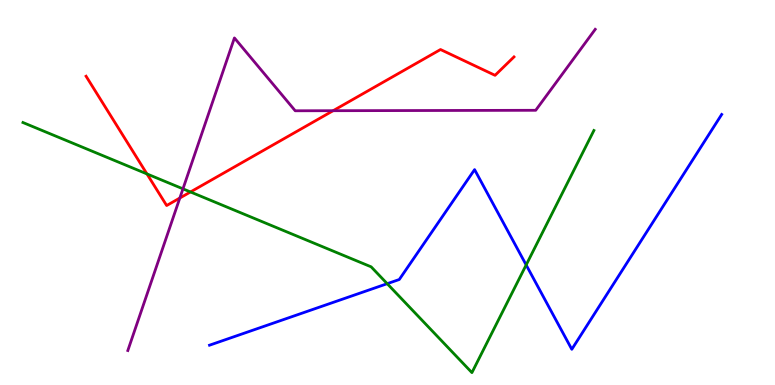[{'lines': ['blue', 'red'], 'intersections': []}, {'lines': ['green', 'red'], 'intersections': [{'x': 1.9, 'y': 5.48}, {'x': 2.46, 'y': 5.01}]}, {'lines': ['purple', 'red'], 'intersections': [{'x': 2.32, 'y': 4.86}, {'x': 4.3, 'y': 7.12}]}, {'lines': ['blue', 'green'], 'intersections': [{'x': 5.0, 'y': 2.63}, {'x': 6.79, 'y': 3.12}]}, {'lines': ['blue', 'purple'], 'intersections': []}, {'lines': ['green', 'purple'], 'intersections': [{'x': 2.36, 'y': 5.1}]}]